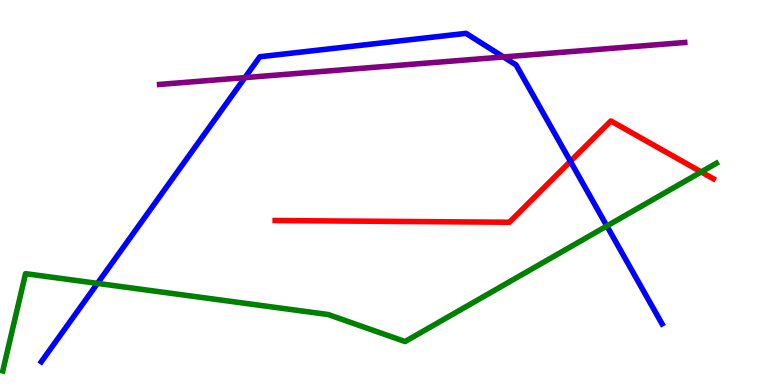[{'lines': ['blue', 'red'], 'intersections': [{'x': 7.36, 'y': 5.81}]}, {'lines': ['green', 'red'], 'intersections': [{'x': 9.05, 'y': 5.53}]}, {'lines': ['purple', 'red'], 'intersections': []}, {'lines': ['blue', 'green'], 'intersections': [{'x': 1.26, 'y': 2.64}, {'x': 7.83, 'y': 4.13}]}, {'lines': ['blue', 'purple'], 'intersections': [{'x': 3.16, 'y': 7.98}, {'x': 6.5, 'y': 8.52}]}, {'lines': ['green', 'purple'], 'intersections': []}]